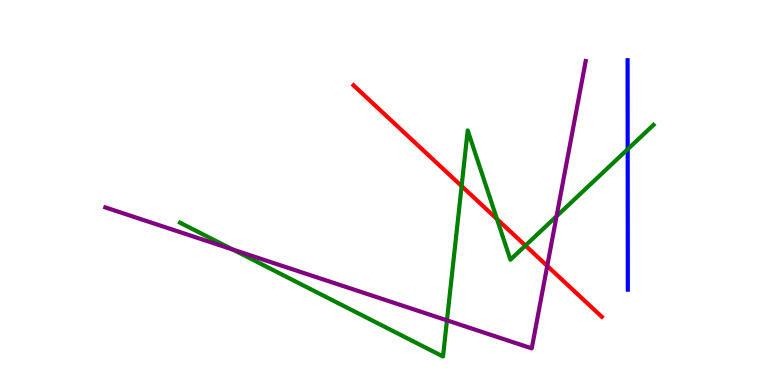[{'lines': ['blue', 'red'], 'intersections': []}, {'lines': ['green', 'red'], 'intersections': [{'x': 5.96, 'y': 5.17}, {'x': 6.41, 'y': 4.31}, {'x': 6.78, 'y': 3.62}]}, {'lines': ['purple', 'red'], 'intersections': [{'x': 7.06, 'y': 3.09}]}, {'lines': ['blue', 'green'], 'intersections': [{'x': 8.1, 'y': 6.12}]}, {'lines': ['blue', 'purple'], 'intersections': []}, {'lines': ['green', 'purple'], 'intersections': [{'x': 3.0, 'y': 3.52}, {'x': 5.77, 'y': 1.68}, {'x': 7.18, 'y': 4.38}]}]